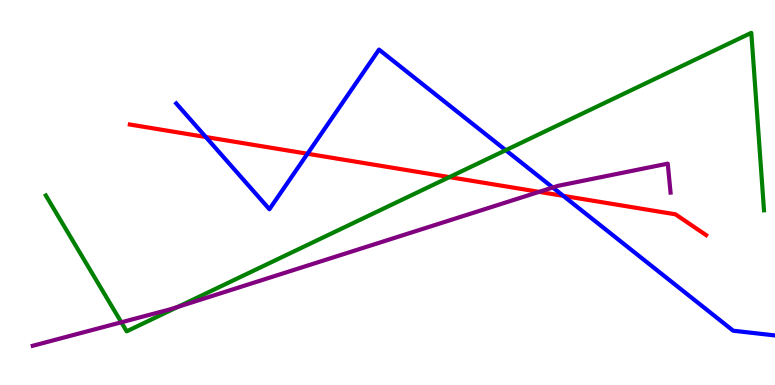[{'lines': ['blue', 'red'], 'intersections': [{'x': 2.66, 'y': 6.44}, {'x': 3.97, 'y': 6.01}, {'x': 7.27, 'y': 4.91}]}, {'lines': ['green', 'red'], 'intersections': [{'x': 5.8, 'y': 5.4}]}, {'lines': ['purple', 'red'], 'intersections': [{'x': 6.96, 'y': 5.02}]}, {'lines': ['blue', 'green'], 'intersections': [{'x': 6.53, 'y': 6.1}]}, {'lines': ['blue', 'purple'], 'intersections': [{'x': 7.13, 'y': 5.13}]}, {'lines': ['green', 'purple'], 'intersections': [{'x': 1.57, 'y': 1.63}, {'x': 2.29, 'y': 2.03}]}]